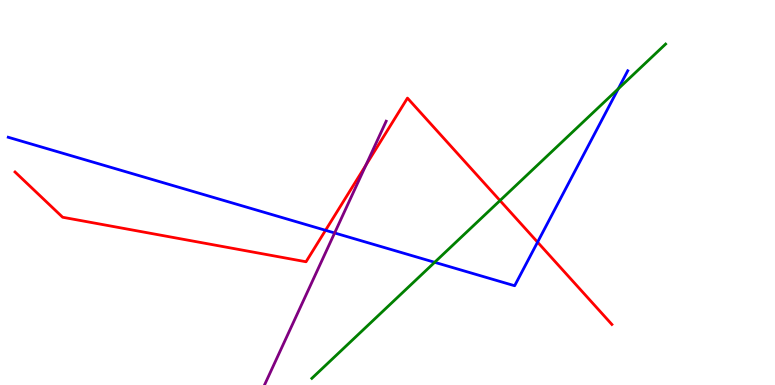[{'lines': ['blue', 'red'], 'intersections': [{'x': 4.2, 'y': 4.02}, {'x': 6.94, 'y': 3.71}]}, {'lines': ['green', 'red'], 'intersections': [{'x': 6.45, 'y': 4.79}]}, {'lines': ['purple', 'red'], 'intersections': [{'x': 4.72, 'y': 5.71}]}, {'lines': ['blue', 'green'], 'intersections': [{'x': 5.61, 'y': 3.19}, {'x': 7.98, 'y': 7.69}]}, {'lines': ['blue', 'purple'], 'intersections': [{'x': 4.32, 'y': 3.95}]}, {'lines': ['green', 'purple'], 'intersections': []}]